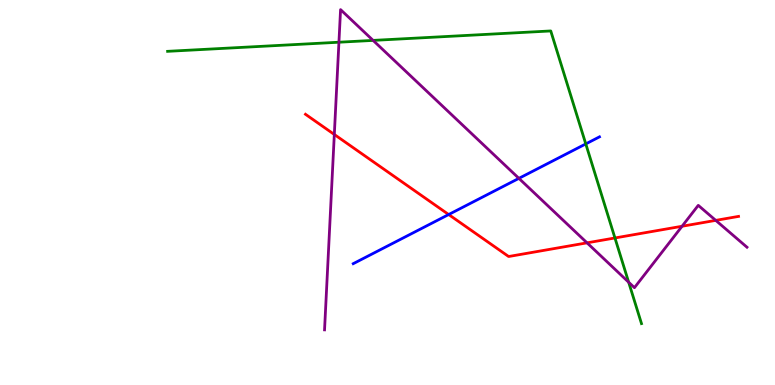[{'lines': ['blue', 'red'], 'intersections': [{'x': 5.79, 'y': 4.43}]}, {'lines': ['green', 'red'], 'intersections': [{'x': 7.93, 'y': 3.82}]}, {'lines': ['purple', 'red'], 'intersections': [{'x': 4.31, 'y': 6.51}, {'x': 7.57, 'y': 3.69}, {'x': 8.8, 'y': 4.12}, {'x': 9.24, 'y': 4.28}]}, {'lines': ['blue', 'green'], 'intersections': [{'x': 7.56, 'y': 6.26}]}, {'lines': ['blue', 'purple'], 'intersections': [{'x': 6.7, 'y': 5.37}]}, {'lines': ['green', 'purple'], 'intersections': [{'x': 4.37, 'y': 8.9}, {'x': 4.81, 'y': 8.95}, {'x': 8.11, 'y': 2.67}]}]